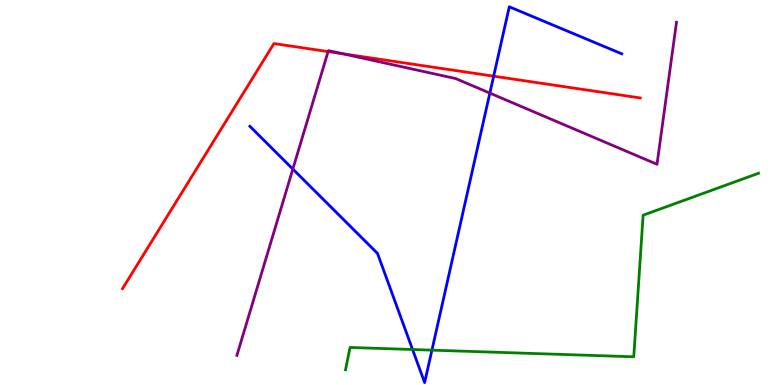[{'lines': ['blue', 'red'], 'intersections': [{'x': 6.37, 'y': 8.02}]}, {'lines': ['green', 'red'], 'intersections': []}, {'lines': ['purple', 'red'], 'intersections': [{'x': 4.23, 'y': 8.66}, {'x': 4.43, 'y': 8.6}]}, {'lines': ['blue', 'green'], 'intersections': [{'x': 5.32, 'y': 0.922}, {'x': 5.57, 'y': 0.905}]}, {'lines': ['blue', 'purple'], 'intersections': [{'x': 3.78, 'y': 5.61}, {'x': 6.32, 'y': 7.58}]}, {'lines': ['green', 'purple'], 'intersections': []}]